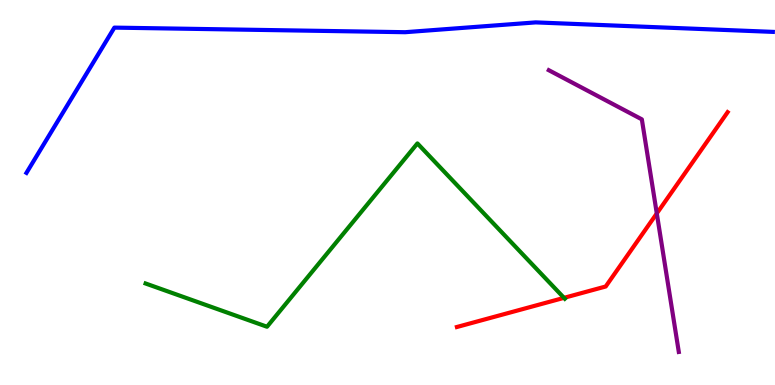[{'lines': ['blue', 'red'], 'intersections': []}, {'lines': ['green', 'red'], 'intersections': [{'x': 7.28, 'y': 2.26}]}, {'lines': ['purple', 'red'], 'intersections': [{'x': 8.47, 'y': 4.46}]}, {'lines': ['blue', 'green'], 'intersections': []}, {'lines': ['blue', 'purple'], 'intersections': []}, {'lines': ['green', 'purple'], 'intersections': []}]